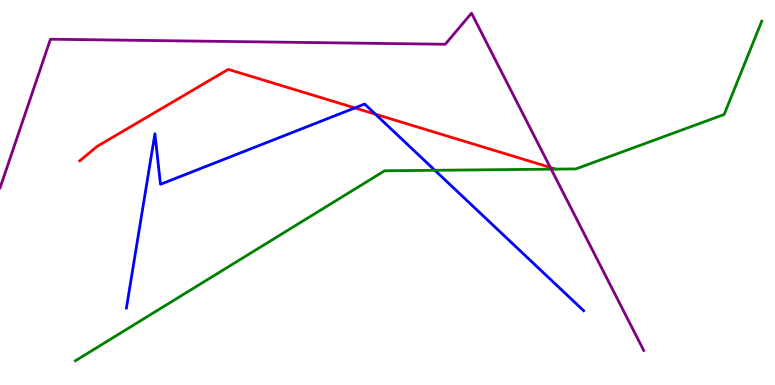[{'lines': ['blue', 'red'], 'intersections': [{'x': 4.58, 'y': 7.2}, {'x': 4.84, 'y': 7.03}]}, {'lines': ['green', 'red'], 'intersections': []}, {'lines': ['purple', 'red'], 'intersections': [{'x': 7.1, 'y': 5.65}]}, {'lines': ['blue', 'green'], 'intersections': [{'x': 5.61, 'y': 5.58}]}, {'lines': ['blue', 'purple'], 'intersections': []}, {'lines': ['green', 'purple'], 'intersections': [{'x': 7.11, 'y': 5.61}]}]